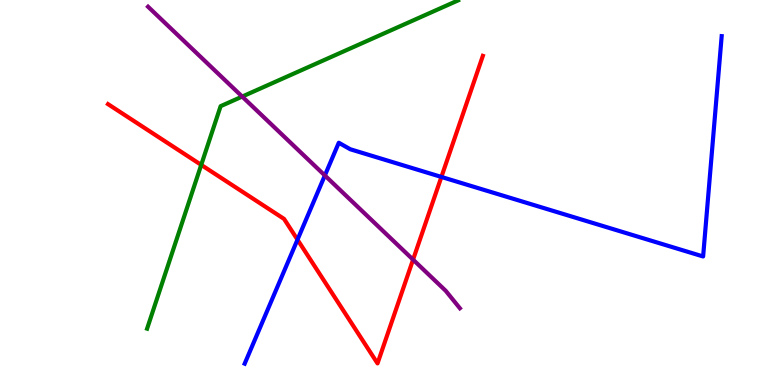[{'lines': ['blue', 'red'], 'intersections': [{'x': 3.84, 'y': 3.77}, {'x': 5.7, 'y': 5.4}]}, {'lines': ['green', 'red'], 'intersections': [{'x': 2.6, 'y': 5.72}]}, {'lines': ['purple', 'red'], 'intersections': [{'x': 5.33, 'y': 3.26}]}, {'lines': ['blue', 'green'], 'intersections': []}, {'lines': ['blue', 'purple'], 'intersections': [{'x': 4.19, 'y': 5.44}]}, {'lines': ['green', 'purple'], 'intersections': [{'x': 3.13, 'y': 7.49}]}]